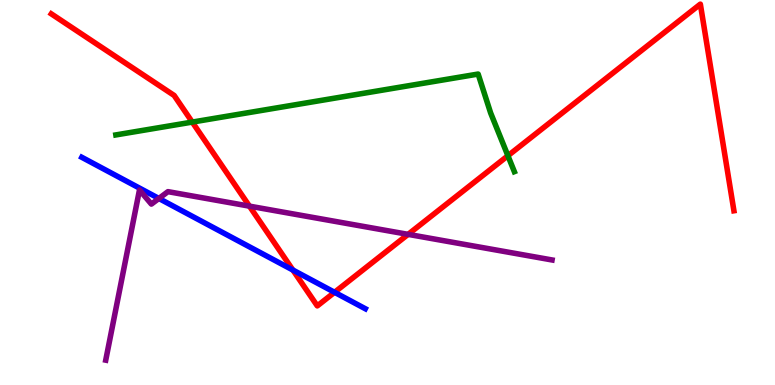[{'lines': ['blue', 'red'], 'intersections': [{'x': 3.78, 'y': 2.99}, {'x': 4.32, 'y': 2.41}]}, {'lines': ['green', 'red'], 'intersections': [{'x': 2.48, 'y': 6.83}, {'x': 6.55, 'y': 5.96}]}, {'lines': ['purple', 'red'], 'intersections': [{'x': 3.22, 'y': 4.65}, {'x': 5.27, 'y': 3.91}]}, {'lines': ['blue', 'green'], 'intersections': []}, {'lines': ['blue', 'purple'], 'intersections': [{'x': 2.05, 'y': 4.85}]}, {'lines': ['green', 'purple'], 'intersections': []}]